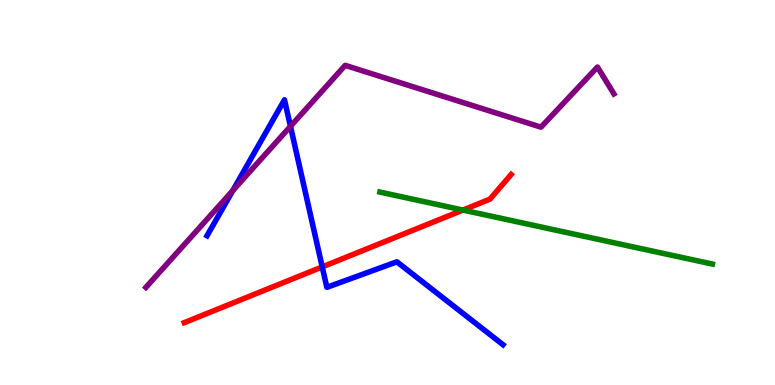[{'lines': ['blue', 'red'], 'intersections': [{'x': 4.16, 'y': 3.07}]}, {'lines': ['green', 'red'], 'intersections': [{'x': 5.97, 'y': 4.54}]}, {'lines': ['purple', 'red'], 'intersections': []}, {'lines': ['blue', 'green'], 'intersections': []}, {'lines': ['blue', 'purple'], 'intersections': [{'x': 3.0, 'y': 5.05}, {'x': 3.75, 'y': 6.72}]}, {'lines': ['green', 'purple'], 'intersections': []}]